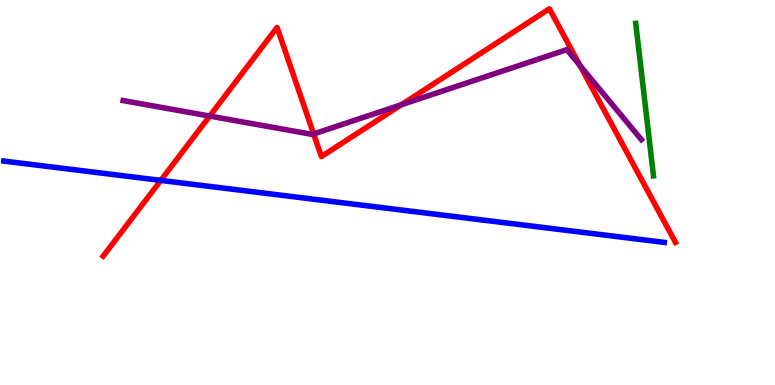[{'lines': ['blue', 'red'], 'intersections': [{'x': 2.07, 'y': 5.31}]}, {'lines': ['green', 'red'], 'intersections': []}, {'lines': ['purple', 'red'], 'intersections': [{'x': 2.71, 'y': 6.99}, {'x': 4.05, 'y': 6.52}, {'x': 5.18, 'y': 7.28}, {'x': 7.48, 'y': 8.3}]}, {'lines': ['blue', 'green'], 'intersections': []}, {'lines': ['blue', 'purple'], 'intersections': []}, {'lines': ['green', 'purple'], 'intersections': []}]